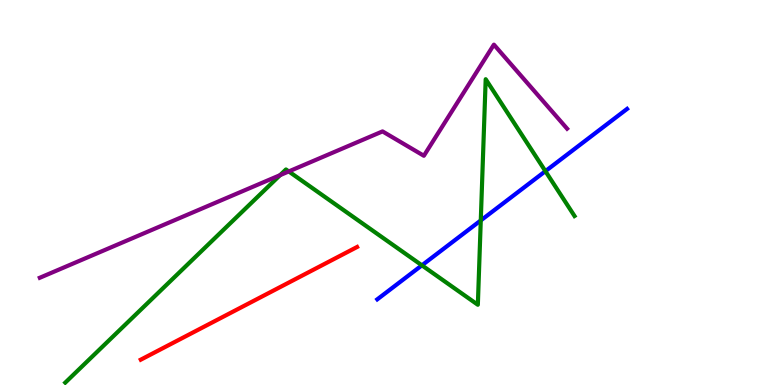[{'lines': ['blue', 'red'], 'intersections': []}, {'lines': ['green', 'red'], 'intersections': []}, {'lines': ['purple', 'red'], 'intersections': []}, {'lines': ['blue', 'green'], 'intersections': [{'x': 5.44, 'y': 3.11}, {'x': 6.2, 'y': 4.27}, {'x': 7.04, 'y': 5.55}]}, {'lines': ['blue', 'purple'], 'intersections': []}, {'lines': ['green', 'purple'], 'intersections': [{'x': 3.61, 'y': 5.45}, {'x': 3.73, 'y': 5.55}]}]